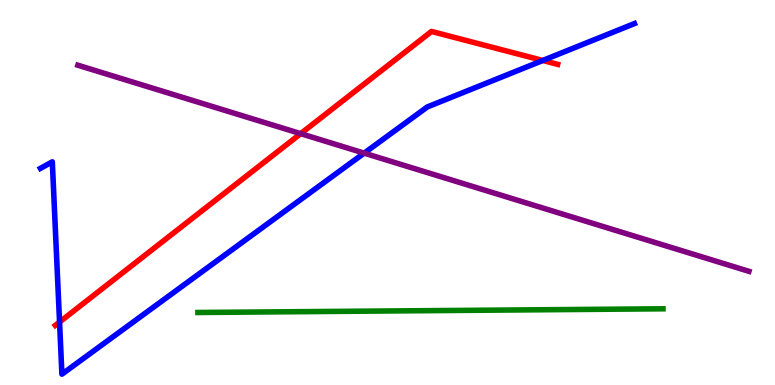[{'lines': ['blue', 'red'], 'intersections': [{'x': 0.768, 'y': 1.64}, {'x': 7.0, 'y': 8.43}]}, {'lines': ['green', 'red'], 'intersections': []}, {'lines': ['purple', 'red'], 'intersections': [{'x': 3.88, 'y': 6.53}]}, {'lines': ['blue', 'green'], 'intersections': []}, {'lines': ['blue', 'purple'], 'intersections': [{'x': 4.7, 'y': 6.02}]}, {'lines': ['green', 'purple'], 'intersections': []}]